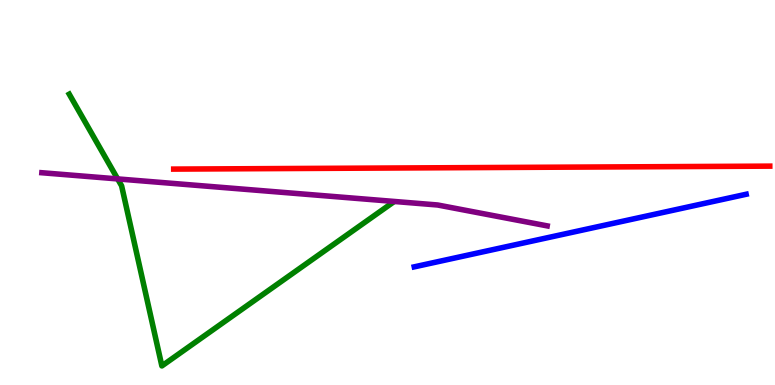[{'lines': ['blue', 'red'], 'intersections': []}, {'lines': ['green', 'red'], 'intersections': []}, {'lines': ['purple', 'red'], 'intersections': []}, {'lines': ['blue', 'green'], 'intersections': []}, {'lines': ['blue', 'purple'], 'intersections': []}, {'lines': ['green', 'purple'], 'intersections': [{'x': 1.52, 'y': 5.35}]}]